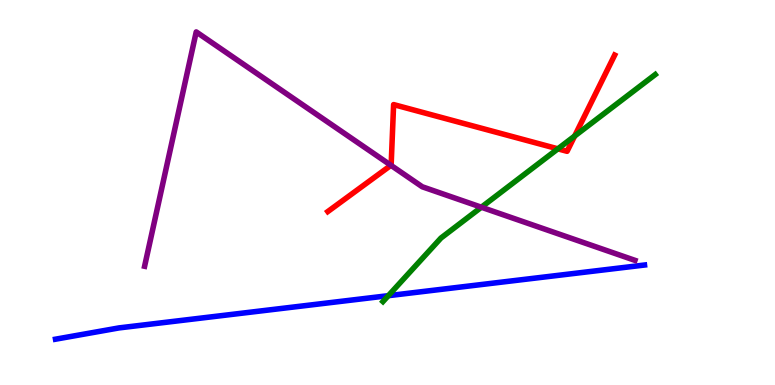[{'lines': ['blue', 'red'], 'intersections': []}, {'lines': ['green', 'red'], 'intersections': [{'x': 7.2, 'y': 6.13}, {'x': 7.41, 'y': 6.47}]}, {'lines': ['purple', 'red'], 'intersections': [{'x': 5.04, 'y': 5.71}]}, {'lines': ['blue', 'green'], 'intersections': [{'x': 5.01, 'y': 2.32}]}, {'lines': ['blue', 'purple'], 'intersections': []}, {'lines': ['green', 'purple'], 'intersections': [{'x': 6.21, 'y': 4.62}]}]